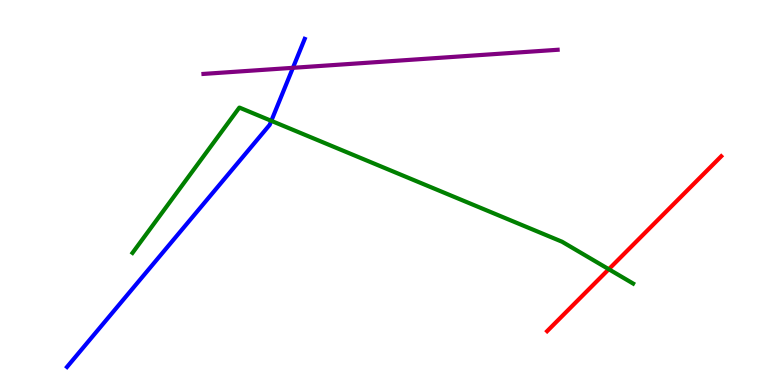[{'lines': ['blue', 'red'], 'intersections': []}, {'lines': ['green', 'red'], 'intersections': [{'x': 7.86, 'y': 3.01}]}, {'lines': ['purple', 'red'], 'intersections': []}, {'lines': ['blue', 'green'], 'intersections': [{'x': 3.5, 'y': 6.86}]}, {'lines': ['blue', 'purple'], 'intersections': [{'x': 3.78, 'y': 8.24}]}, {'lines': ['green', 'purple'], 'intersections': []}]